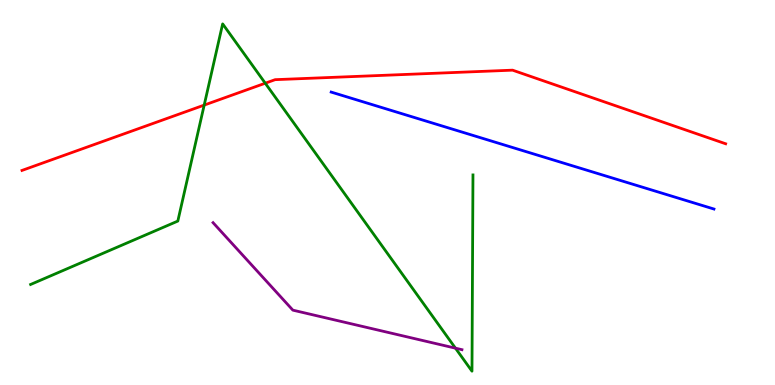[{'lines': ['blue', 'red'], 'intersections': []}, {'lines': ['green', 'red'], 'intersections': [{'x': 2.63, 'y': 7.27}, {'x': 3.42, 'y': 7.84}]}, {'lines': ['purple', 'red'], 'intersections': []}, {'lines': ['blue', 'green'], 'intersections': []}, {'lines': ['blue', 'purple'], 'intersections': []}, {'lines': ['green', 'purple'], 'intersections': [{'x': 5.88, 'y': 0.957}]}]